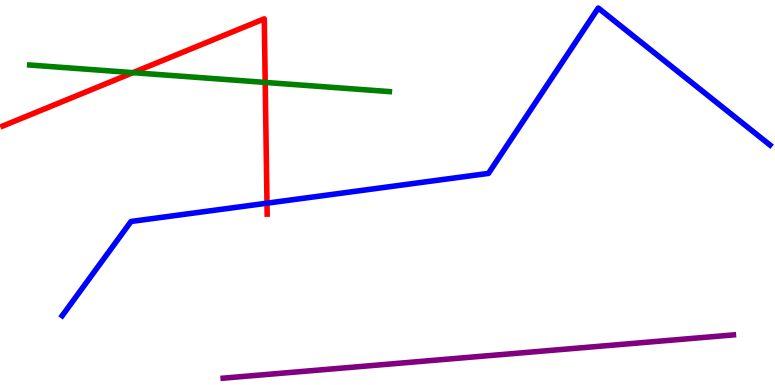[{'lines': ['blue', 'red'], 'intersections': [{'x': 3.45, 'y': 4.72}]}, {'lines': ['green', 'red'], 'intersections': [{'x': 1.72, 'y': 8.11}, {'x': 3.42, 'y': 7.86}]}, {'lines': ['purple', 'red'], 'intersections': []}, {'lines': ['blue', 'green'], 'intersections': []}, {'lines': ['blue', 'purple'], 'intersections': []}, {'lines': ['green', 'purple'], 'intersections': []}]